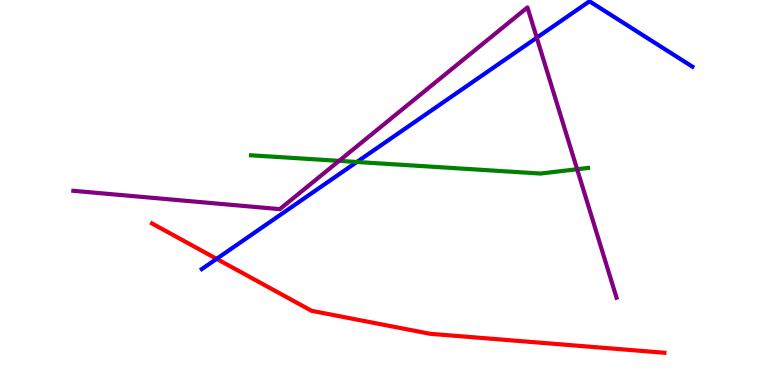[{'lines': ['blue', 'red'], 'intersections': [{'x': 2.8, 'y': 3.28}]}, {'lines': ['green', 'red'], 'intersections': []}, {'lines': ['purple', 'red'], 'intersections': []}, {'lines': ['blue', 'green'], 'intersections': [{'x': 4.6, 'y': 5.79}]}, {'lines': ['blue', 'purple'], 'intersections': [{'x': 6.93, 'y': 9.02}]}, {'lines': ['green', 'purple'], 'intersections': [{'x': 4.38, 'y': 5.82}, {'x': 7.45, 'y': 5.6}]}]